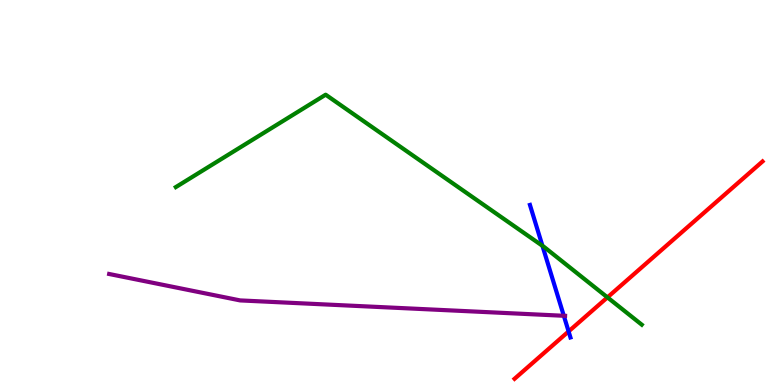[{'lines': ['blue', 'red'], 'intersections': [{'x': 7.34, 'y': 1.39}]}, {'lines': ['green', 'red'], 'intersections': [{'x': 7.84, 'y': 2.28}]}, {'lines': ['purple', 'red'], 'intersections': []}, {'lines': ['blue', 'green'], 'intersections': [{'x': 7.0, 'y': 3.61}]}, {'lines': ['blue', 'purple'], 'intersections': [{'x': 7.28, 'y': 1.8}]}, {'lines': ['green', 'purple'], 'intersections': []}]